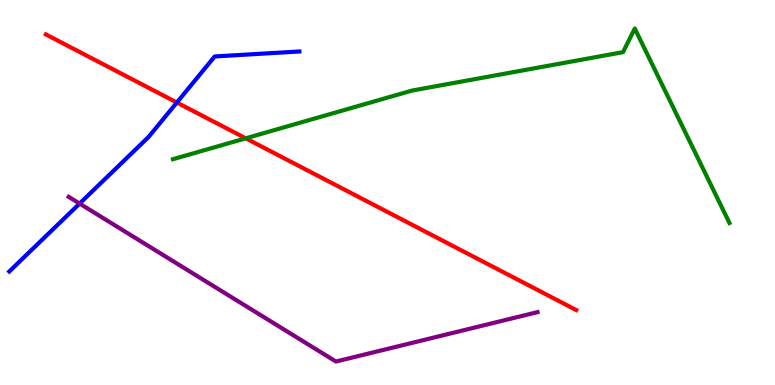[{'lines': ['blue', 'red'], 'intersections': [{'x': 2.28, 'y': 7.34}]}, {'lines': ['green', 'red'], 'intersections': [{'x': 3.17, 'y': 6.41}]}, {'lines': ['purple', 'red'], 'intersections': []}, {'lines': ['blue', 'green'], 'intersections': []}, {'lines': ['blue', 'purple'], 'intersections': [{'x': 1.03, 'y': 4.71}]}, {'lines': ['green', 'purple'], 'intersections': []}]